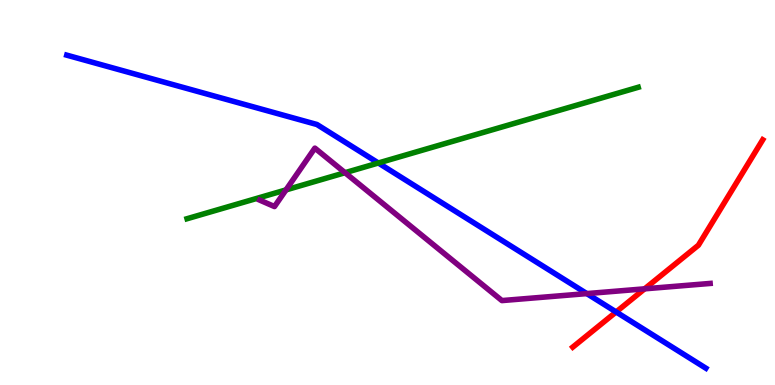[{'lines': ['blue', 'red'], 'intersections': [{'x': 7.95, 'y': 1.9}]}, {'lines': ['green', 'red'], 'intersections': []}, {'lines': ['purple', 'red'], 'intersections': [{'x': 8.32, 'y': 2.5}]}, {'lines': ['blue', 'green'], 'intersections': [{'x': 4.88, 'y': 5.77}]}, {'lines': ['blue', 'purple'], 'intersections': [{'x': 7.57, 'y': 2.37}]}, {'lines': ['green', 'purple'], 'intersections': [{'x': 3.69, 'y': 5.07}, {'x': 4.45, 'y': 5.51}]}]